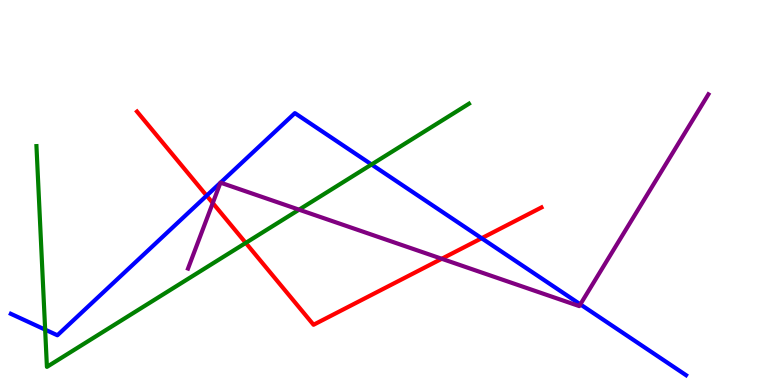[{'lines': ['blue', 'red'], 'intersections': [{'x': 2.67, 'y': 4.92}, {'x': 6.21, 'y': 3.81}]}, {'lines': ['green', 'red'], 'intersections': [{'x': 3.17, 'y': 3.69}]}, {'lines': ['purple', 'red'], 'intersections': [{'x': 2.75, 'y': 4.73}, {'x': 5.7, 'y': 3.28}]}, {'lines': ['blue', 'green'], 'intersections': [{'x': 0.583, 'y': 1.44}, {'x': 4.79, 'y': 5.73}]}, {'lines': ['blue', 'purple'], 'intersections': [{'x': 2.84, 'y': 5.25}, {'x': 2.85, 'y': 5.26}, {'x': 7.49, 'y': 2.09}]}, {'lines': ['green', 'purple'], 'intersections': [{'x': 3.86, 'y': 4.55}]}]